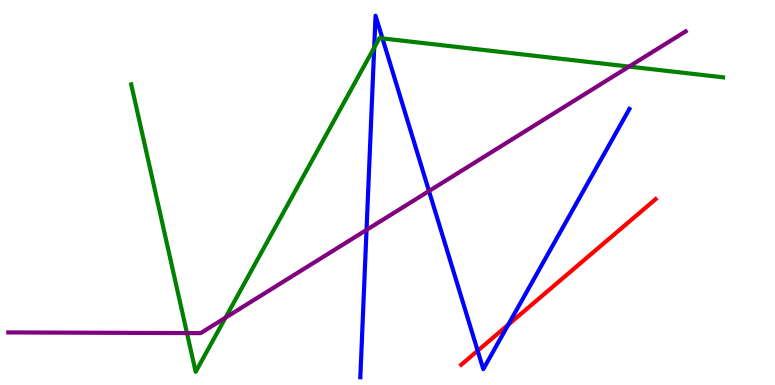[{'lines': ['blue', 'red'], 'intersections': [{'x': 6.16, 'y': 0.89}, {'x': 6.56, 'y': 1.57}]}, {'lines': ['green', 'red'], 'intersections': []}, {'lines': ['purple', 'red'], 'intersections': []}, {'lines': ['blue', 'green'], 'intersections': [{'x': 4.83, 'y': 8.76}, {'x': 4.94, 'y': 9.0}]}, {'lines': ['blue', 'purple'], 'intersections': [{'x': 4.73, 'y': 4.03}, {'x': 5.54, 'y': 5.04}]}, {'lines': ['green', 'purple'], 'intersections': [{'x': 2.41, 'y': 1.35}, {'x': 2.91, 'y': 1.75}, {'x': 8.12, 'y': 8.27}]}]